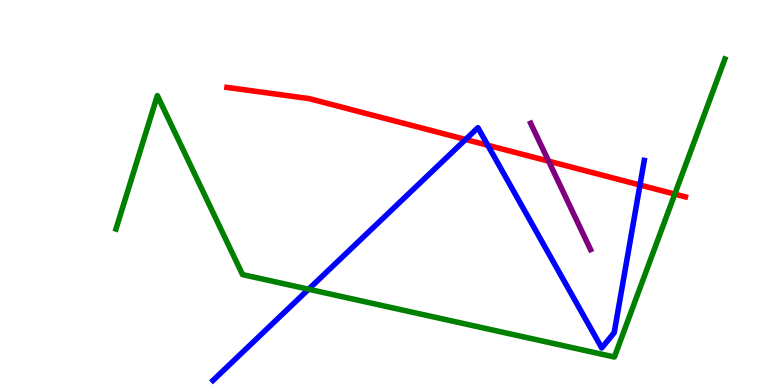[{'lines': ['blue', 'red'], 'intersections': [{'x': 6.01, 'y': 6.38}, {'x': 6.29, 'y': 6.23}, {'x': 8.26, 'y': 5.19}]}, {'lines': ['green', 'red'], 'intersections': [{'x': 8.71, 'y': 4.96}]}, {'lines': ['purple', 'red'], 'intersections': [{'x': 7.08, 'y': 5.81}]}, {'lines': ['blue', 'green'], 'intersections': [{'x': 3.98, 'y': 2.49}]}, {'lines': ['blue', 'purple'], 'intersections': []}, {'lines': ['green', 'purple'], 'intersections': []}]